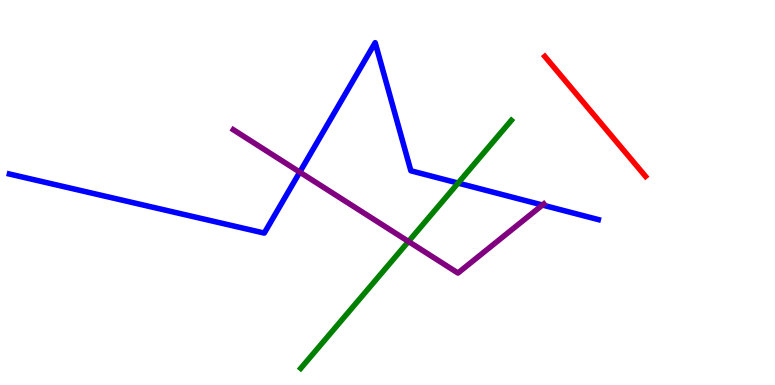[{'lines': ['blue', 'red'], 'intersections': []}, {'lines': ['green', 'red'], 'intersections': []}, {'lines': ['purple', 'red'], 'intersections': []}, {'lines': ['blue', 'green'], 'intersections': [{'x': 5.91, 'y': 5.24}]}, {'lines': ['blue', 'purple'], 'intersections': [{'x': 3.87, 'y': 5.53}, {'x': 7.0, 'y': 4.67}]}, {'lines': ['green', 'purple'], 'intersections': [{'x': 5.27, 'y': 3.73}]}]